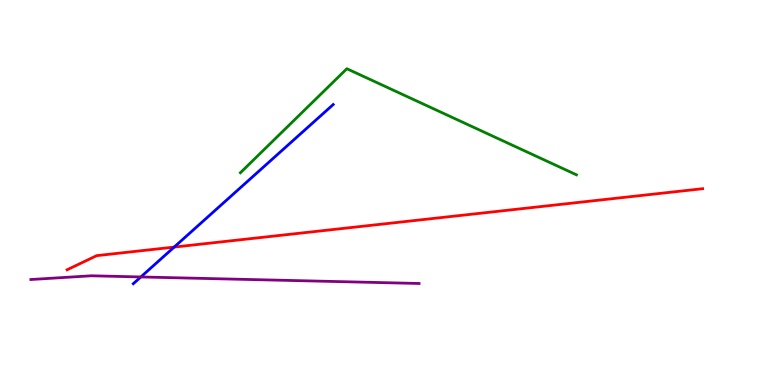[{'lines': ['blue', 'red'], 'intersections': [{'x': 2.25, 'y': 3.58}]}, {'lines': ['green', 'red'], 'intersections': []}, {'lines': ['purple', 'red'], 'intersections': []}, {'lines': ['blue', 'green'], 'intersections': []}, {'lines': ['blue', 'purple'], 'intersections': [{'x': 1.82, 'y': 2.81}]}, {'lines': ['green', 'purple'], 'intersections': []}]